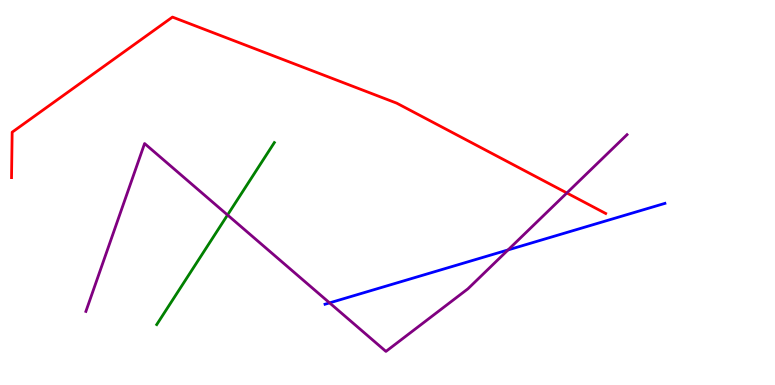[{'lines': ['blue', 'red'], 'intersections': []}, {'lines': ['green', 'red'], 'intersections': []}, {'lines': ['purple', 'red'], 'intersections': [{'x': 7.31, 'y': 4.99}]}, {'lines': ['blue', 'green'], 'intersections': []}, {'lines': ['blue', 'purple'], 'intersections': [{'x': 4.25, 'y': 2.13}, {'x': 6.56, 'y': 3.51}]}, {'lines': ['green', 'purple'], 'intersections': [{'x': 2.94, 'y': 4.42}]}]